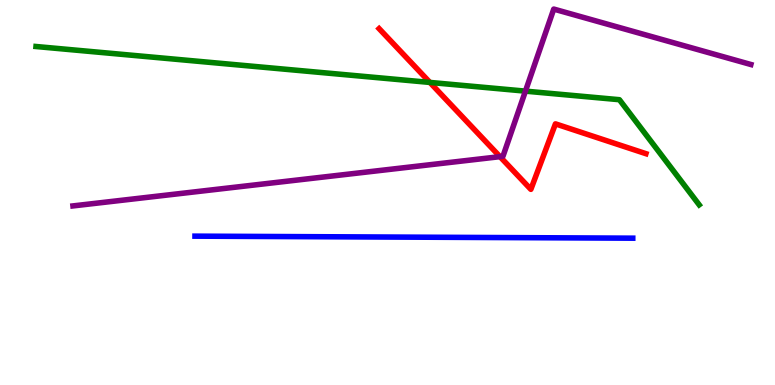[{'lines': ['blue', 'red'], 'intersections': []}, {'lines': ['green', 'red'], 'intersections': [{'x': 5.55, 'y': 7.86}]}, {'lines': ['purple', 'red'], 'intersections': [{'x': 6.45, 'y': 5.93}]}, {'lines': ['blue', 'green'], 'intersections': []}, {'lines': ['blue', 'purple'], 'intersections': []}, {'lines': ['green', 'purple'], 'intersections': [{'x': 6.78, 'y': 7.63}]}]